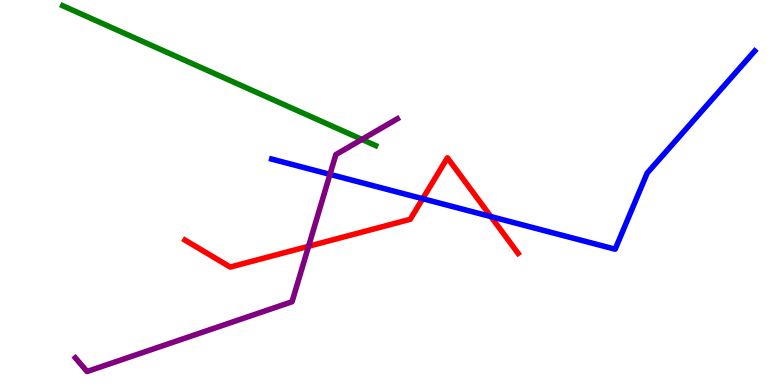[{'lines': ['blue', 'red'], 'intersections': [{'x': 5.45, 'y': 4.84}, {'x': 6.33, 'y': 4.37}]}, {'lines': ['green', 'red'], 'intersections': []}, {'lines': ['purple', 'red'], 'intersections': [{'x': 3.98, 'y': 3.6}]}, {'lines': ['blue', 'green'], 'intersections': []}, {'lines': ['blue', 'purple'], 'intersections': [{'x': 4.26, 'y': 5.47}]}, {'lines': ['green', 'purple'], 'intersections': [{'x': 4.67, 'y': 6.38}]}]